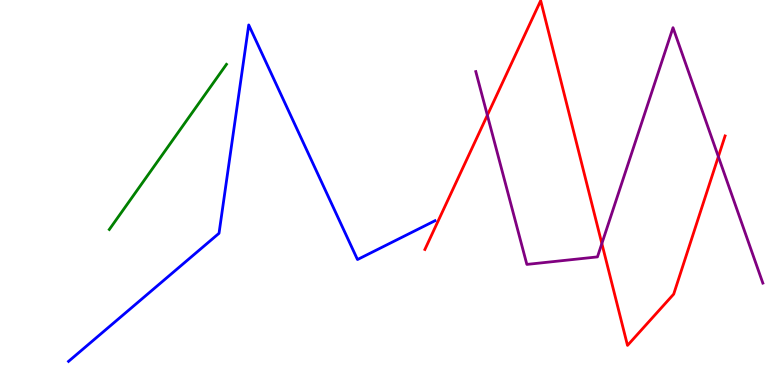[{'lines': ['blue', 'red'], 'intersections': []}, {'lines': ['green', 'red'], 'intersections': []}, {'lines': ['purple', 'red'], 'intersections': [{'x': 6.29, 'y': 7.01}, {'x': 7.77, 'y': 3.67}, {'x': 9.27, 'y': 5.93}]}, {'lines': ['blue', 'green'], 'intersections': []}, {'lines': ['blue', 'purple'], 'intersections': []}, {'lines': ['green', 'purple'], 'intersections': []}]